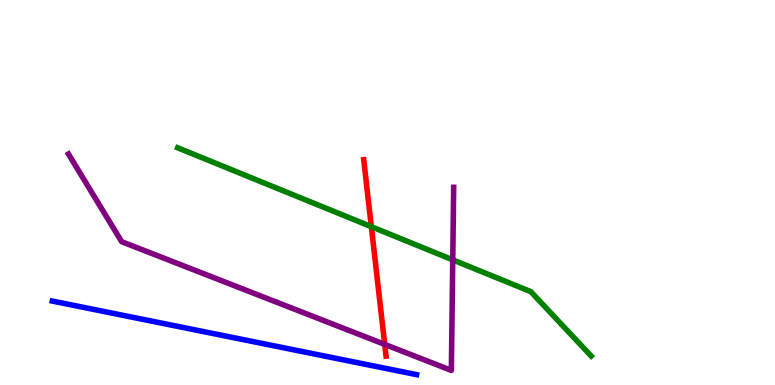[{'lines': ['blue', 'red'], 'intersections': []}, {'lines': ['green', 'red'], 'intersections': [{'x': 4.79, 'y': 4.11}]}, {'lines': ['purple', 'red'], 'intersections': [{'x': 4.96, 'y': 1.05}]}, {'lines': ['blue', 'green'], 'intersections': []}, {'lines': ['blue', 'purple'], 'intersections': []}, {'lines': ['green', 'purple'], 'intersections': [{'x': 5.84, 'y': 3.25}]}]